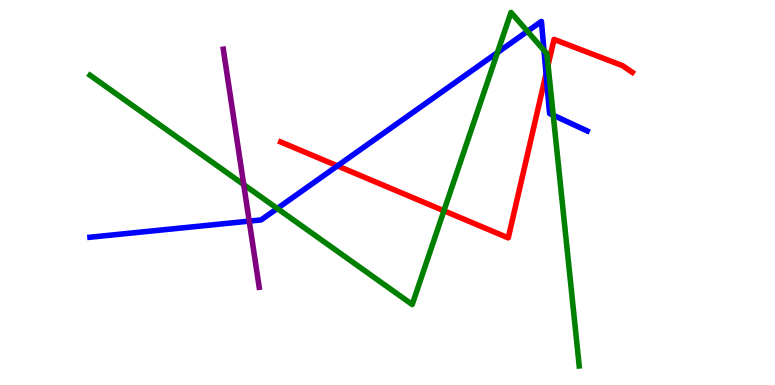[{'lines': ['blue', 'red'], 'intersections': [{'x': 4.35, 'y': 5.69}, {'x': 7.05, 'y': 8.08}]}, {'lines': ['green', 'red'], 'intersections': [{'x': 5.73, 'y': 4.53}, {'x': 7.07, 'y': 8.31}]}, {'lines': ['purple', 'red'], 'intersections': []}, {'lines': ['blue', 'green'], 'intersections': [{'x': 3.58, 'y': 4.58}, {'x': 6.42, 'y': 8.63}, {'x': 6.81, 'y': 9.19}, {'x': 7.02, 'y': 8.69}, {'x': 7.14, 'y': 7.01}]}, {'lines': ['blue', 'purple'], 'intersections': [{'x': 3.22, 'y': 4.26}]}, {'lines': ['green', 'purple'], 'intersections': [{'x': 3.14, 'y': 5.21}]}]